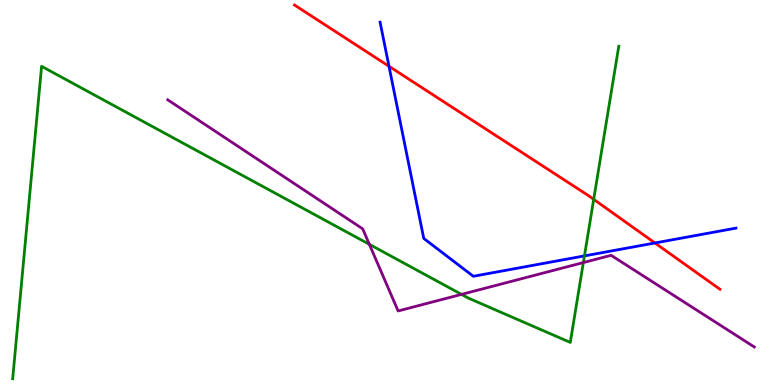[{'lines': ['blue', 'red'], 'intersections': [{'x': 5.02, 'y': 8.28}, {'x': 8.45, 'y': 3.69}]}, {'lines': ['green', 'red'], 'intersections': [{'x': 7.66, 'y': 4.82}]}, {'lines': ['purple', 'red'], 'intersections': []}, {'lines': ['blue', 'green'], 'intersections': [{'x': 7.54, 'y': 3.35}]}, {'lines': ['blue', 'purple'], 'intersections': []}, {'lines': ['green', 'purple'], 'intersections': [{'x': 4.77, 'y': 3.65}, {'x': 5.96, 'y': 2.35}, {'x': 7.53, 'y': 3.18}]}]